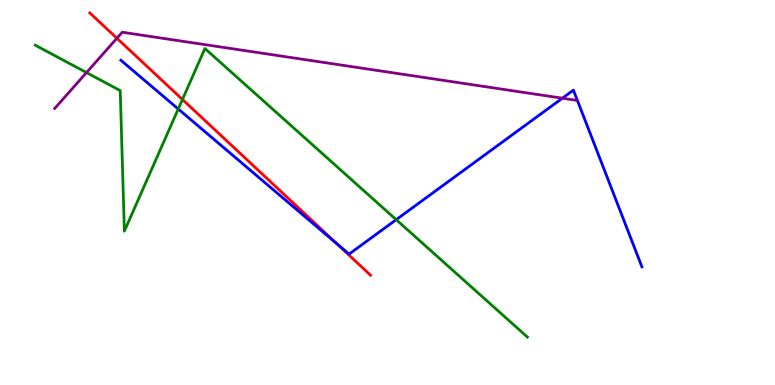[{'lines': ['blue', 'red'], 'intersections': [{'x': 4.35, 'y': 3.66}]}, {'lines': ['green', 'red'], 'intersections': [{'x': 2.35, 'y': 7.42}]}, {'lines': ['purple', 'red'], 'intersections': [{'x': 1.51, 'y': 9.01}]}, {'lines': ['blue', 'green'], 'intersections': [{'x': 2.3, 'y': 7.17}, {'x': 5.11, 'y': 4.29}]}, {'lines': ['blue', 'purple'], 'intersections': [{'x': 7.26, 'y': 7.45}]}, {'lines': ['green', 'purple'], 'intersections': [{'x': 1.12, 'y': 8.11}]}]